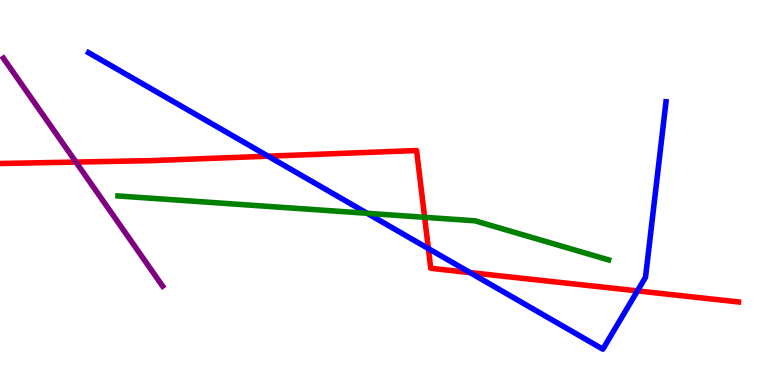[{'lines': ['blue', 'red'], 'intersections': [{'x': 3.46, 'y': 5.94}, {'x': 5.53, 'y': 3.54}, {'x': 6.06, 'y': 2.92}, {'x': 8.22, 'y': 2.44}]}, {'lines': ['green', 'red'], 'intersections': [{'x': 5.48, 'y': 4.36}]}, {'lines': ['purple', 'red'], 'intersections': [{'x': 0.98, 'y': 5.79}]}, {'lines': ['blue', 'green'], 'intersections': [{'x': 4.74, 'y': 4.46}]}, {'lines': ['blue', 'purple'], 'intersections': []}, {'lines': ['green', 'purple'], 'intersections': []}]